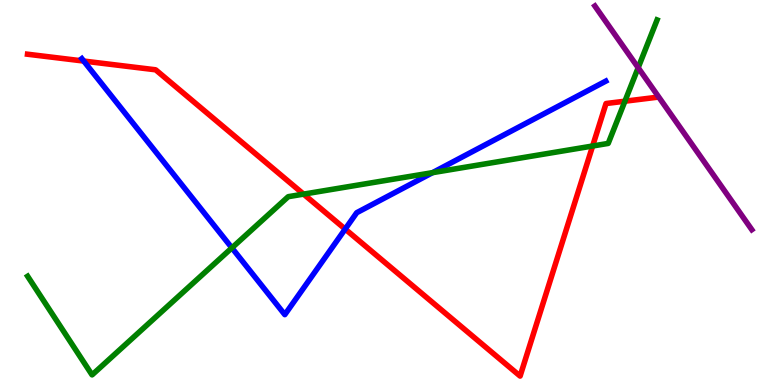[{'lines': ['blue', 'red'], 'intersections': [{'x': 1.08, 'y': 8.41}, {'x': 4.45, 'y': 4.05}]}, {'lines': ['green', 'red'], 'intersections': [{'x': 3.92, 'y': 4.96}, {'x': 7.65, 'y': 6.21}, {'x': 8.06, 'y': 7.37}]}, {'lines': ['purple', 'red'], 'intersections': []}, {'lines': ['blue', 'green'], 'intersections': [{'x': 2.99, 'y': 3.56}, {'x': 5.58, 'y': 5.52}]}, {'lines': ['blue', 'purple'], 'intersections': []}, {'lines': ['green', 'purple'], 'intersections': [{'x': 8.23, 'y': 8.24}]}]